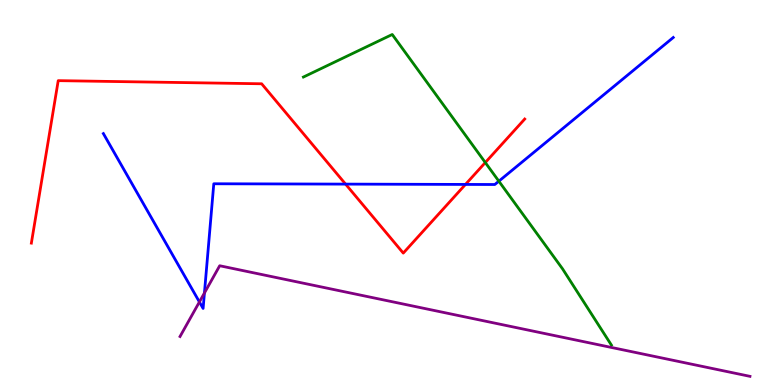[{'lines': ['blue', 'red'], 'intersections': [{'x': 4.46, 'y': 5.22}, {'x': 6.01, 'y': 5.21}]}, {'lines': ['green', 'red'], 'intersections': [{'x': 6.26, 'y': 5.78}]}, {'lines': ['purple', 'red'], 'intersections': []}, {'lines': ['blue', 'green'], 'intersections': [{'x': 6.44, 'y': 5.29}]}, {'lines': ['blue', 'purple'], 'intersections': [{'x': 2.57, 'y': 2.16}, {'x': 2.64, 'y': 2.39}]}, {'lines': ['green', 'purple'], 'intersections': []}]